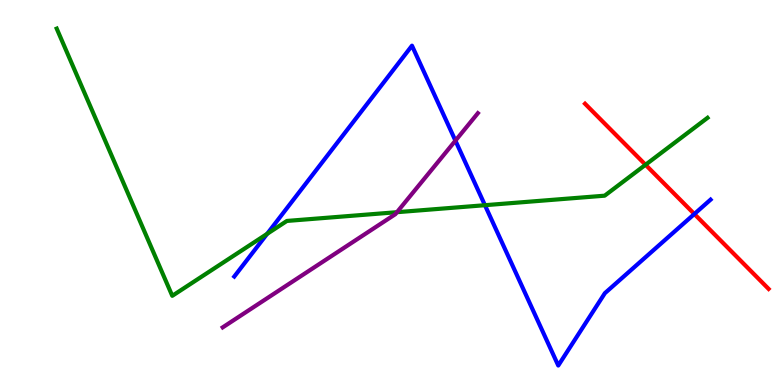[{'lines': ['blue', 'red'], 'intersections': [{'x': 8.96, 'y': 4.44}]}, {'lines': ['green', 'red'], 'intersections': [{'x': 8.33, 'y': 5.72}]}, {'lines': ['purple', 'red'], 'intersections': []}, {'lines': ['blue', 'green'], 'intersections': [{'x': 3.45, 'y': 3.93}, {'x': 6.26, 'y': 4.67}]}, {'lines': ['blue', 'purple'], 'intersections': [{'x': 5.88, 'y': 6.35}]}, {'lines': ['green', 'purple'], 'intersections': [{'x': 5.12, 'y': 4.49}]}]